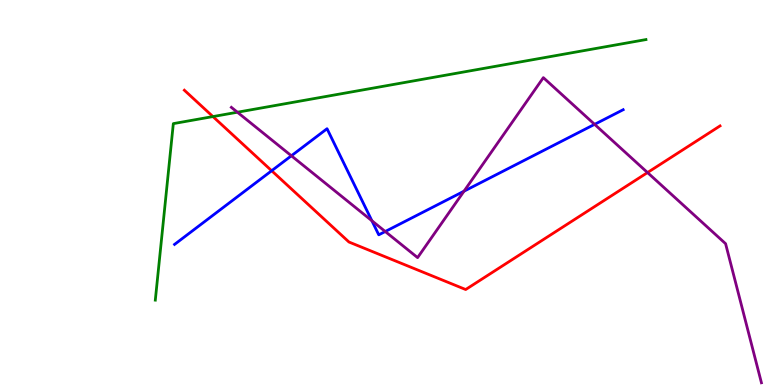[{'lines': ['blue', 'red'], 'intersections': [{'x': 3.51, 'y': 5.57}]}, {'lines': ['green', 'red'], 'intersections': [{'x': 2.75, 'y': 6.97}]}, {'lines': ['purple', 'red'], 'intersections': [{'x': 8.36, 'y': 5.52}]}, {'lines': ['blue', 'green'], 'intersections': []}, {'lines': ['blue', 'purple'], 'intersections': [{'x': 3.76, 'y': 5.95}, {'x': 4.8, 'y': 4.27}, {'x': 4.97, 'y': 3.99}, {'x': 5.99, 'y': 5.03}, {'x': 7.67, 'y': 6.77}]}, {'lines': ['green', 'purple'], 'intersections': [{'x': 3.06, 'y': 7.09}]}]